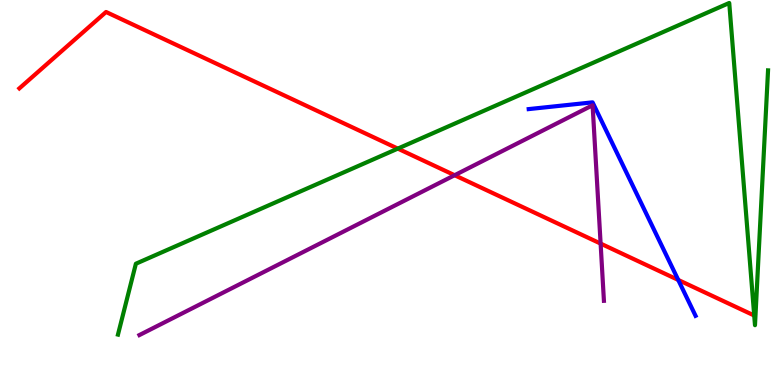[{'lines': ['blue', 'red'], 'intersections': [{'x': 8.75, 'y': 2.73}]}, {'lines': ['green', 'red'], 'intersections': [{'x': 5.13, 'y': 6.14}, {'x': 9.73, 'y': 1.8}]}, {'lines': ['purple', 'red'], 'intersections': [{'x': 5.87, 'y': 5.45}, {'x': 7.75, 'y': 3.67}]}, {'lines': ['blue', 'green'], 'intersections': []}, {'lines': ['blue', 'purple'], 'intersections': []}, {'lines': ['green', 'purple'], 'intersections': []}]